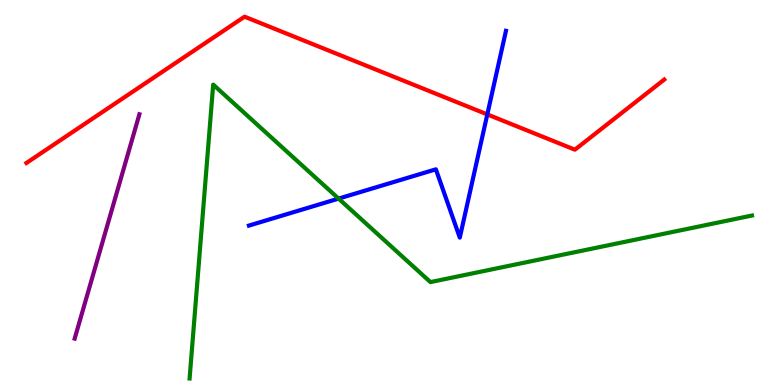[{'lines': ['blue', 'red'], 'intersections': [{'x': 6.29, 'y': 7.03}]}, {'lines': ['green', 'red'], 'intersections': []}, {'lines': ['purple', 'red'], 'intersections': []}, {'lines': ['blue', 'green'], 'intersections': [{'x': 4.37, 'y': 4.84}]}, {'lines': ['blue', 'purple'], 'intersections': []}, {'lines': ['green', 'purple'], 'intersections': []}]